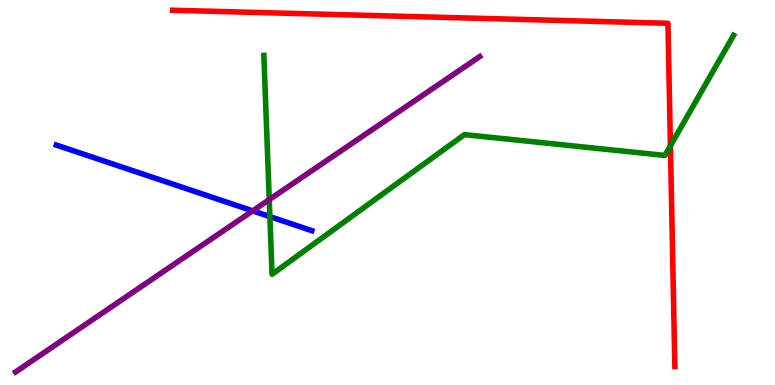[{'lines': ['blue', 'red'], 'intersections': []}, {'lines': ['green', 'red'], 'intersections': [{'x': 8.65, 'y': 6.21}]}, {'lines': ['purple', 'red'], 'intersections': []}, {'lines': ['blue', 'green'], 'intersections': [{'x': 3.48, 'y': 4.37}]}, {'lines': ['blue', 'purple'], 'intersections': [{'x': 3.26, 'y': 4.52}]}, {'lines': ['green', 'purple'], 'intersections': [{'x': 3.47, 'y': 4.82}]}]